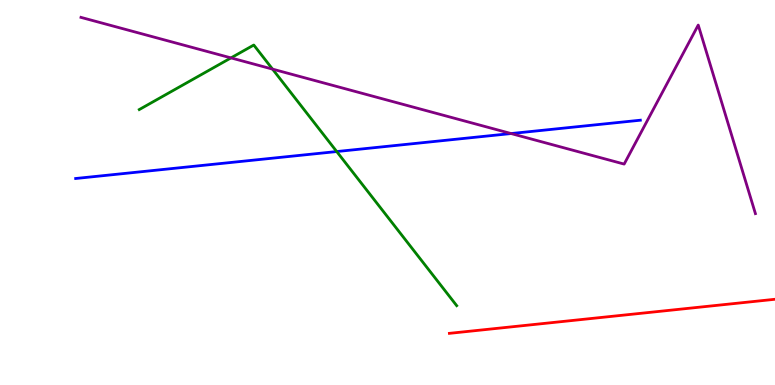[{'lines': ['blue', 'red'], 'intersections': []}, {'lines': ['green', 'red'], 'intersections': []}, {'lines': ['purple', 'red'], 'intersections': []}, {'lines': ['blue', 'green'], 'intersections': [{'x': 4.34, 'y': 6.06}]}, {'lines': ['blue', 'purple'], 'intersections': [{'x': 6.59, 'y': 6.53}]}, {'lines': ['green', 'purple'], 'intersections': [{'x': 2.98, 'y': 8.5}, {'x': 3.52, 'y': 8.2}]}]